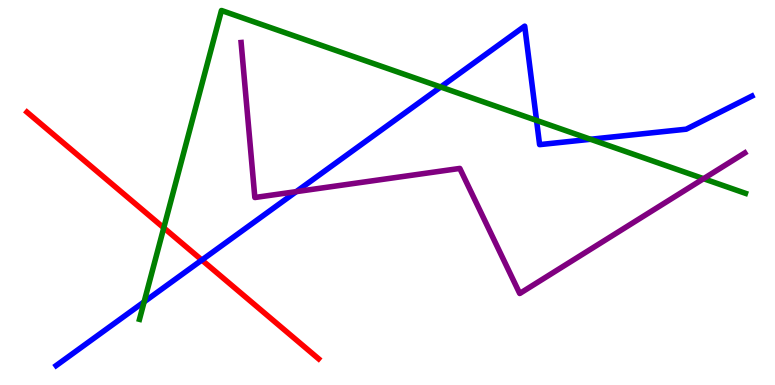[{'lines': ['blue', 'red'], 'intersections': [{'x': 2.6, 'y': 3.25}]}, {'lines': ['green', 'red'], 'intersections': [{'x': 2.11, 'y': 4.08}]}, {'lines': ['purple', 'red'], 'intersections': []}, {'lines': ['blue', 'green'], 'intersections': [{'x': 1.86, 'y': 2.16}, {'x': 5.69, 'y': 7.74}, {'x': 6.92, 'y': 6.87}, {'x': 7.62, 'y': 6.38}]}, {'lines': ['blue', 'purple'], 'intersections': [{'x': 3.82, 'y': 5.02}]}, {'lines': ['green', 'purple'], 'intersections': [{'x': 9.08, 'y': 5.36}]}]